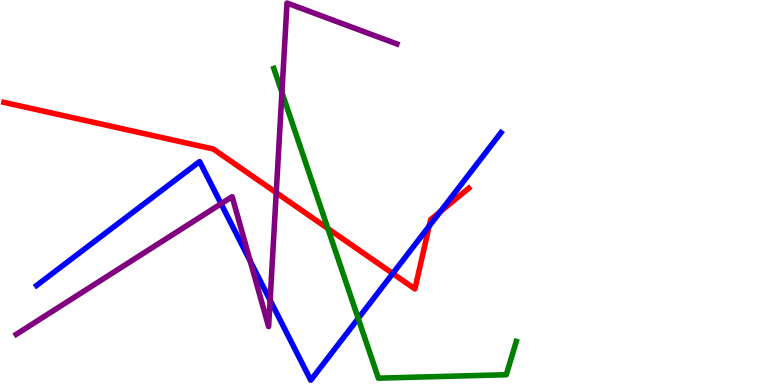[{'lines': ['blue', 'red'], 'intersections': [{'x': 5.07, 'y': 2.9}, {'x': 5.54, 'y': 4.13}, {'x': 5.68, 'y': 4.5}]}, {'lines': ['green', 'red'], 'intersections': [{'x': 4.23, 'y': 4.06}]}, {'lines': ['purple', 'red'], 'intersections': [{'x': 3.56, 'y': 5.0}]}, {'lines': ['blue', 'green'], 'intersections': [{'x': 4.62, 'y': 1.73}]}, {'lines': ['blue', 'purple'], 'intersections': [{'x': 2.85, 'y': 4.71}, {'x': 3.23, 'y': 3.22}, {'x': 3.49, 'y': 2.2}]}, {'lines': ['green', 'purple'], 'intersections': [{'x': 3.64, 'y': 7.6}]}]